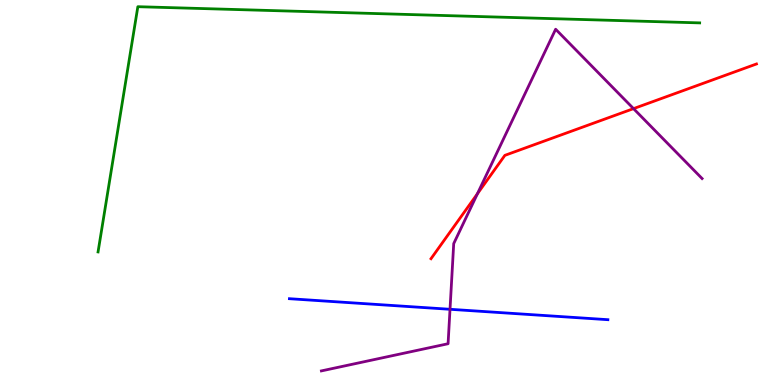[{'lines': ['blue', 'red'], 'intersections': []}, {'lines': ['green', 'red'], 'intersections': []}, {'lines': ['purple', 'red'], 'intersections': [{'x': 6.16, 'y': 4.97}, {'x': 8.17, 'y': 7.18}]}, {'lines': ['blue', 'green'], 'intersections': []}, {'lines': ['blue', 'purple'], 'intersections': [{'x': 5.81, 'y': 1.97}]}, {'lines': ['green', 'purple'], 'intersections': []}]